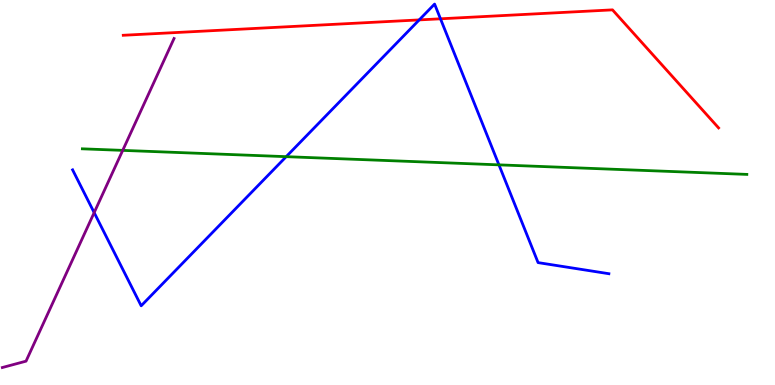[{'lines': ['blue', 'red'], 'intersections': [{'x': 5.41, 'y': 9.48}, {'x': 5.68, 'y': 9.51}]}, {'lines': ['green', 'red'], 'intersections': []}, {'lines': ['purple', 'red'], 'intersections': []}, {'lines': ['blue', 'green'], 'intersections': [{'x': 3.69, 'y': 5.93}, {'x': 6.44, 'y': 5.72}]}, {'lines': ['blue', 'purple'], 'intersections': [{'x': 1.22, 'y': 4.48}]}, {'lines': ['green', 'purple'], 'intersections': [{'x': 1.58, 'y': 6.09}]}]